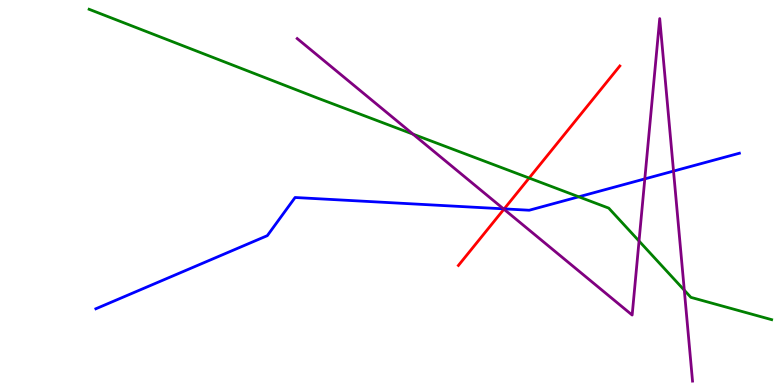[{'lines': ['blue', 'red'], 'intersections': [{'x': 6.51, 'y': 4.57}]}, {'lines': ['green', 'red'], 'intersections': [{'x': 6.83, 'y': 5.38}]}, {'lines': ['purple', 'red'], 'intersections': [{'x': 6.5, 'y': 4.57}]}, {'lines': ['blue', 'green'], 'intersections': [{'x': 7.47, 'y': 4.89}]}, {'lines': ['blue', 'purple'], 'intersections': [{'x': 6.5, 'y': 4.58}, {'x': 8.32, 'y': 5.35}, {'x': 8.69, 'y': 5.56}]}, {'lines': ['green', 'purple'], 'intersections': [{'x': 5.33, 'y': 6.52}, {'x': 8.25, 'y': 3.74}, {'x': 8.83, 'y': 2.46}]}]